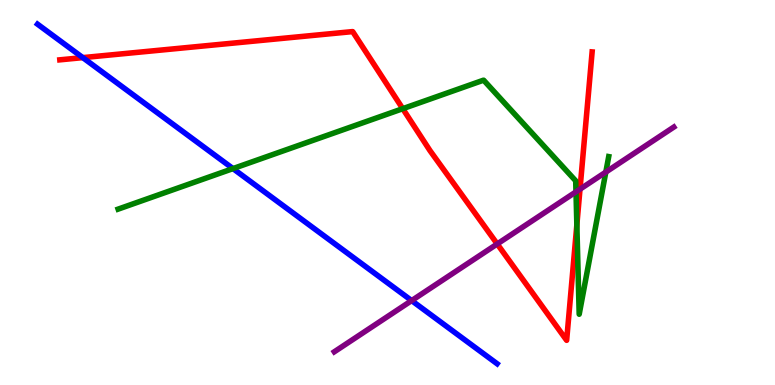[{'lines': ['blue', 'red'], 'intersections': [{'x': 1.07, 'y': 8.5}]}, {'lines': ['green', 'red'], 'intersections': [{'x': 5.2, 'y': 7.18}, {'x': 7.44, 'y': 4.16}]}, {'lines': ['purple', 'red'], 'intersections': [{'x': 6.42, 'y': 3.66}, {'x': 7.48, 'y': 5.09}]}, {'lines': ['blue', 'green'], 'intersections': [{'x': 3.01, 'y': 5.62}]}, {'lines': ['blue', 'purple'], 'intersections': [{'x': 5.31, 'y': 2.19}]}, {'lines': ['green', 'purple'], 'intersections': [{'x': 7.43, 'y': 5.02}, {'x': 7.82, 'y': 5.53}]}]